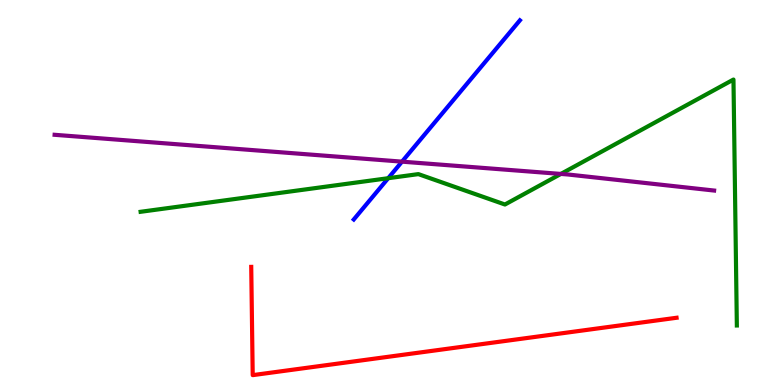[{'lines': ['blue', 'red'], 'intersections': []}, {'lines': ['green', 'red'], 'intersections': []}, {'lines': ['purple', 'red'], 'intersections': []}, {'lines': ['blue', 'green'], 'intersections': [{'x': 5.01, 'y': 5.37}]}, {'lines': ['blue', 'purple'], 'intersections': [{'x': 5.19, 'y': 5.8}]}, {'lines': ['green', 'purple'], 'intersections': [{'x': 7.24, 'y': 5.48}]}]